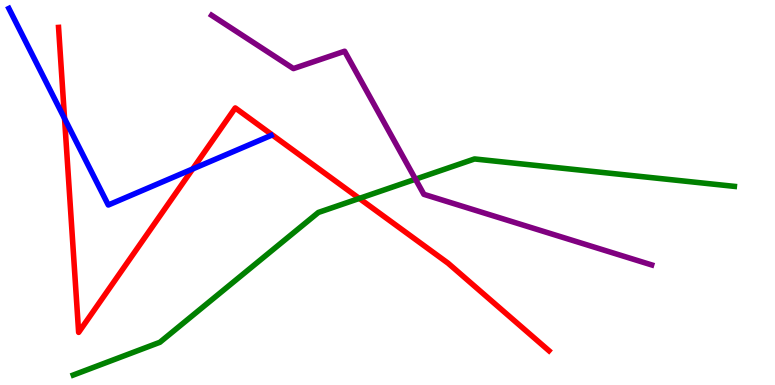[{'lines': ['blue', 'red'], 'intersections': [{'x': 0.833, 'y': 6.92}, {'x': 2.49, 'y': 5.61}]}, {'lines': ['green', 'red'], 'intersections': [{'x': 4.64, 'y': 4.85}]}, {'lines': ['purple', 'red'], 'intersections': []}, {'lines': ['blue', 'green'], 'intersections': []}, {'lines': ['blue', 'purple'], 'intersections': []}, {'lines': ['green', 'purple'], 'intersections': [{'x': 5.36, 'y': 5.35}]}]